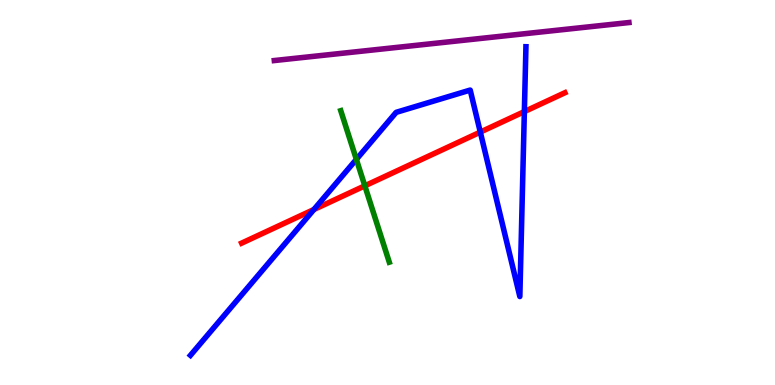[{'lines': ['blue', 'red'], 'intersections': [{'x': 4.05, 'y': 4.56}, {'x': 6.2, 'y': 6.57}, {'x': 6.77, 'y': 7.1}]}, {'lines': ['green', 'red'], 'intersections': [{'x': 4.71, 'y': 5.17}]}, {'lines': ['purple', 'red'], 'intersections': []}, {'lines': ['blue', 'green'], 'intersections': [{'x': 4.6, 'y': 5.86}]}, {'lines': ['blue', 'purple'], 'intersections': []}, {'lines': ['green', 'purple'], 'intersections': []}]